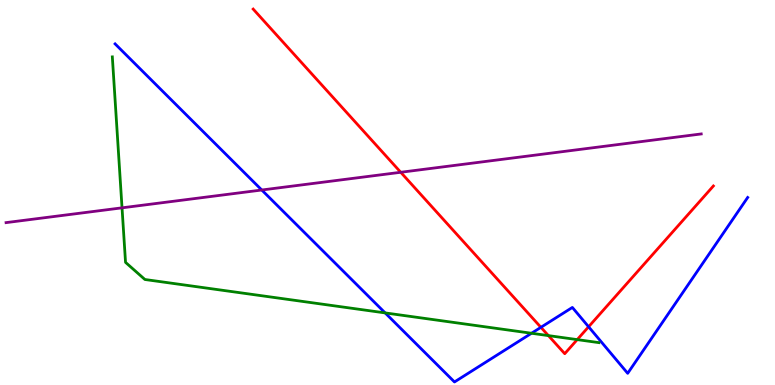[{'lines': ['blue', 'red'], 'intersections': [{'x': 6.98, 'y': 1.5}, {'x': 7.59, 'y': 1.51}]}, {'lines': ['green', 'red'], 'intersections': [{'x': 7.08, 'y': 1.28}, {'x': 7.45, 'y': 1.18}]}, {'lines': ['purple', 'red'], 'intersections': [{'x': 5.17, 'y': 5.53}]}, {'lines': ['blue', 'green'], 'intersections': [{'x': 4.97, 'y': 1.87}, {'x': 6.86, 'y': 1.34}]}, {'lines': ['blue', 'purple'], 'intersections': [{'x': 3.38, 'y': 5.06}]}, {'lines': ['green', 'purple'], 'intersections': [{'x': 1.57, 'y': 4.6}]}]